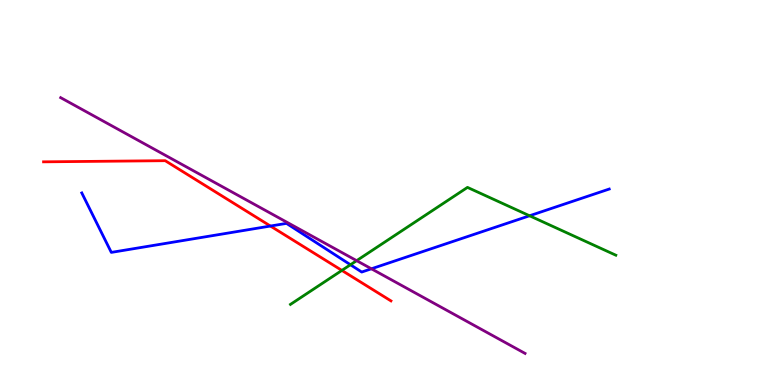[{'lines': ['blue', 'red'], 'intersections': [{'x': 3.49, 'y': 4.13}]}, {'lines': ['green', 'red'], 'intersections': [{'x': 4.41, 'y': 2.98}]}, {'lines': ['purple', 'red'], 'intersections': []}, {'lines': ['blue', 'green'], 'intersections': [{'x': 4.52, 'y': 3.12}, {'x': 6.83, 'y': 4.4}]}, {'lines': ['blue', 'purple'], 'intersections': [{'x': 4.79, 'y': 3.02}]}, {'lines': ['green', 'purple'], 'intersections': [{'x': 4.6, 'y': 3.23}]}]